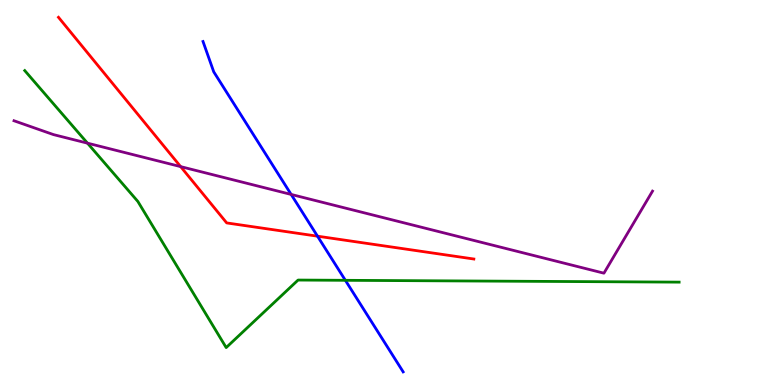[{'lines': ['blue', 'red'], 'intersections': [{'x': 4.1, 'y': 3.87}]}, {'lines': ['green', 'red'], 'intersections': []}, {'lines': ['purple', 'red'], 'intersections': [{'x': 2.33, 'y': 5.67}]}, {'lines': ['blue', 'green'], 'intersections': [{'x': 4.46, 'y': 2.72}]}, {'lines': ['blue', 'purple'], 'intersections': [{'x': 3.76, 'y': 4.95}]}, {'lines': ['green', 'purple'], 'intersections': [{'x': 1.13, 'y': 6.28}]}]